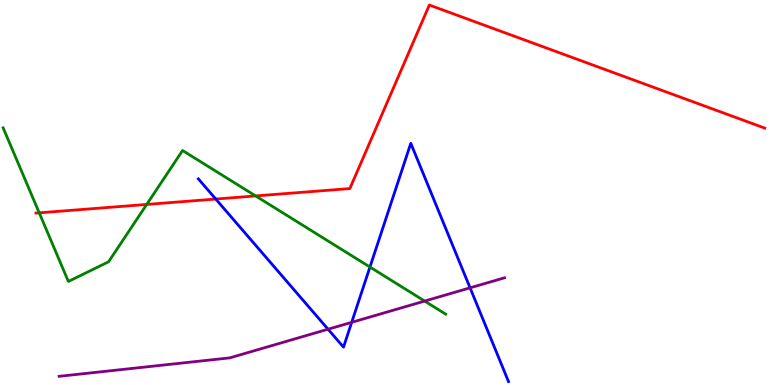[{'lines': ['blue', 'red'], 'intersections': [{'x': 2.78, 'y': 4.83}]}, {'lines': ['green', 'red'], 'intersections': [{'x': 0.506, 'y': 4.47}, {'x': 1.89, 'y': 4.69}, {'x': 3.3, 'y': 4.91}]}, {'lines': ['purple', 'red'], 'intersections': []}, {'lines': ['blue', 'green'], 'intersections': [{'x': 4.77, 'y': 3.06}]}, {'lines': ['blue', 'purple'], 'intersections': [{'x': 4.23, 'y': 1.45}, {'x': 4.54, 'y': 1.63}, {'x': 6.07, 'y': 2.52}]}, {'lines': ['green', 'purple'], 'intersections': [{'x': 5.48, 'y': 2.18}]}]